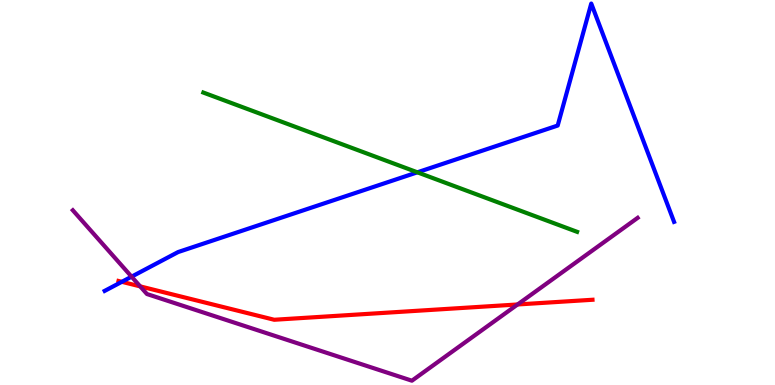[{'lines': ['blue', 'red'], 'intersections': [{'x': 1.57, 'y': 2.68}]}, {'lines': ['green', 'red'], 'intersections': []}, {'lines': ['purple', 'red'], 'intersections': [{'x': 1.81, 'y': 2.56}, {'x': 6.68, 'y': 2.09}]}, {'lines': ['blue', 'green'], 'intersections': [{'x': 5.39, 'y': 5.52}]}, {'lines': ['blue', 'purple'], 'intersections': [{'x': 1.7, 'y': 2.81}]}, {'lines': ['green', 'purple'], 'intersections': []}]